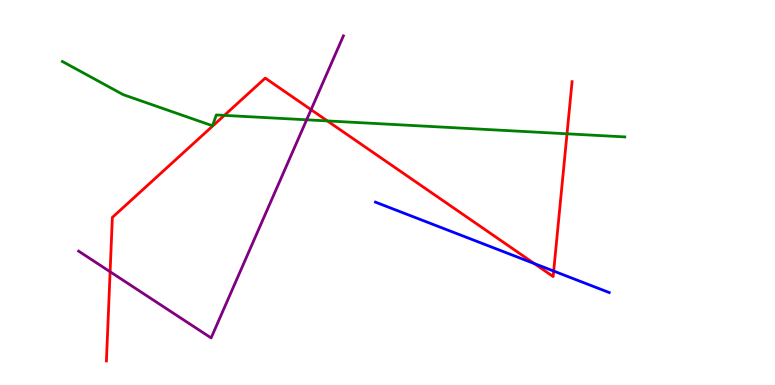[{'lines': ['blue', 'red'], 'intersections': [{'x': 6.89, 'y': 3.15}, {'x': 7.14, 'y': 2.96}]}, {'lines': ['green', 'red'], 'intersections': [{'x': 2.89, 'y': 7.0}, {'x': 4.22, 'y': 6.86}, {'x': 7.32, 'y': 6.52}]}, {'lines': ['purple', 'red'], 'intersections': [{'x': 1.42, 'y': 2.94}, {'x': 4.01, 'y': 7.15}]}, {'lines': ['blue', 'green'], 'intersections': []}, {'lines': ['blue', 'purple'], 'intersections': []}, {'lines': ['green', 'purple'], 'intersections': [{'x': 3.96, 'y': 6.89}]}]